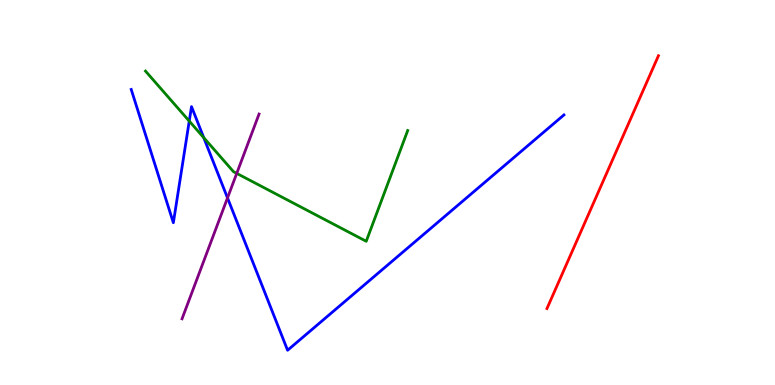[{'lines': ['blue', 'red'], 'intersections': []}, {'lines': ['green', 'red'], 'intersections': []}, {'lines': ['purple', 'red'], 'intersections': []}, {'lines': ['blue', 'green'], 'intersections': [{'x': 2.44, 'y': 6.85}, {'x': 2.63, 'y': 6.42}]}, {'lines': ['blue', 'purple'], 'intersections': [{'x': 2.94, 'y': 4.86}]}, {'lines': ['green', 'purple'], 'intersections': [{'x': 3.05, 'y': 5.5}]}]